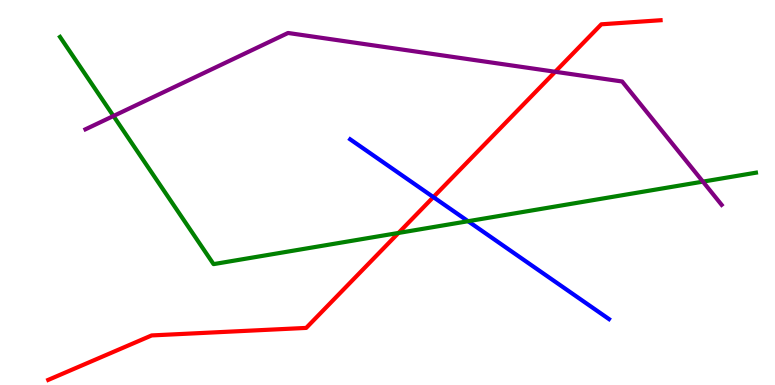[{'lines': ['blue', 'red'], 'intersections': [{'x': 5.59, 'y': 4.88}]}, {'lines': ['green', 'red'], 'intersections': [{'x': 5.14, 'y': 3.95}]}, {'lines': ['purple', 'red'], 'intersections': [{'x': 7.16, 'y': 8.14}]}, {'lines': ['blue', 'green'], 'intersections': [{'x': 6.04, 'y': 4.25}]}, {'lines': ['blue', 'purple'], 'intersections': []}, {'lines': ['green', 'purple'], 'intersections': [{'x': 1.46, 'y': 6.99}, {'x': 9.07, 'y': 5.28}]}]